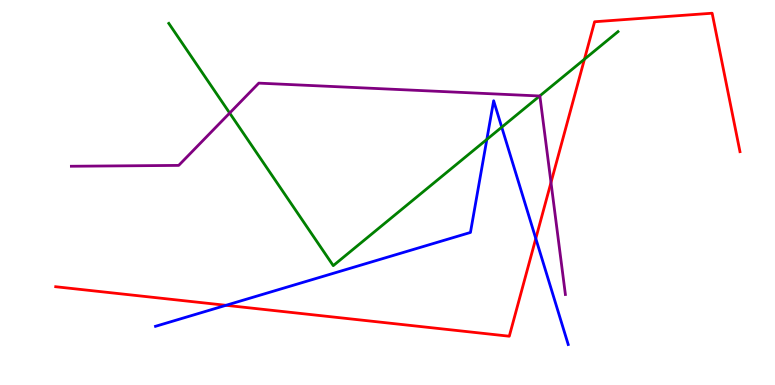[{'lines': ['blue', 'red'], 'intersections': [{'x': 2.92, 'y': 2.07}, {'x': 6.91, 'y': 3.8}]}, {'lines': ['green', 'red'], 'intersections': [{'x': 7.54, 'y': 8.46}]}, {'lines': ['purple', 'red'], 'intersections': [{'x': 7.11, 'y': 5.26}]}, {'lines': ['blue', 'green'], 'intersections': [{'x': 6.28, 'y': 6.38}, {'x': 6.47, 'y': 6.7}]}, {'lines': ['blue', 'purple'], 'intersections': []}, {'lines': ['green', 'purple'], 'intersections': [{'x': 2.96, 'y': 7.06}, {'x': 6.96, 'y': 7.51}]}]